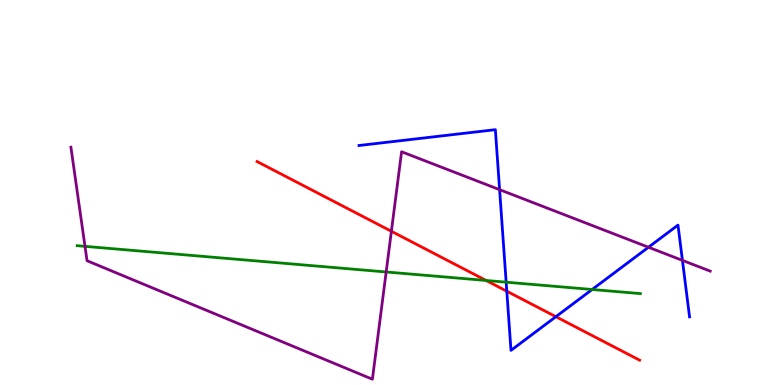[{'lines': ['blue', 'red'], 'intersections': [{'x': 6.54, 'y': 2.44}, {'x': 7.17, 'y': 1.77}]}, {'lines': ['green', 'red'], 'intersections': [{'x': 6.27, 'y': 2.71}]}, {'lines': ['purple', 'red'], 'intersections': [{'x': 5.05, 'y': 3.99}]}, {'lines': ['blue', 'green'], 'intersections': [{'x': 6.53, 'y': 2.67}, {'x': 7.64, 'y': 2.48}]}, {'lines': ['blue', 'purple'], 'intersections': [{'x': 6.45, 'y': 5.07}, {'x': 8.37, 'y': 3.58}, {'x': 8.81, 'y': 3.24}]}, {'lines': ['green', 'purple'], 'intersections': [{'x': 1.1, 'y': 3.6}, {'x': 4.98, 'y': 2.94}]}]